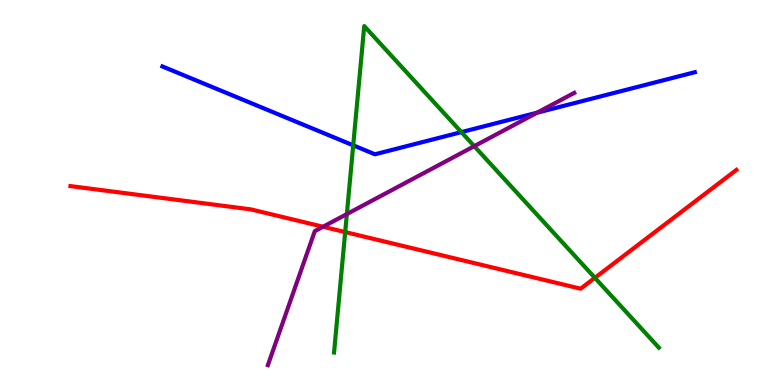[{'lines': ['blue', 'red'], 'intersections': []}, {'lines': ['green', 'red'], 'intersections': [{'x': 4.45, 'y': 3.97}, {'x': 7.68, 'y': 2.78}]}, {'lines': ['purple', 'red'], 'intersections': [{'x': 4.17, 'y': 4.11}]}, {'lines': ['blue', 'green'], 'intersections': [{'x': 4.56, 'y': 6.23}, {'x': 5.95, 'y': 6.57}]}, {'lines': ['blue', 'purple'], 'intersections': [{'x': 6.93, 'y': 7.07}]}, {'lines': ['green', 'purple'], 'intersections': [{'x': 4.48, 'y': 4.44}, {'x': 6.12, 'y': 6.2}]}]